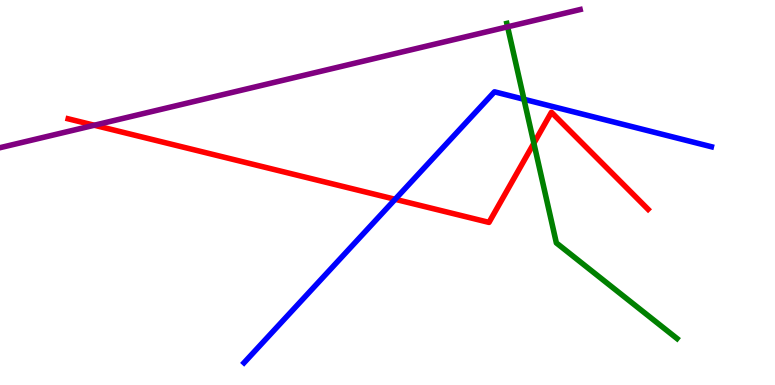[{'lines': ['blue', 'red'], 'intersections': [{'x': 5.1, 'y': 4.82}]}, {'lines': ['green', 'red'], 'intersections': [{'x': 6.89, 'y': 6.28}]}, {'lines': ['purple', 'red'], 'intersections': [{'x': 1.22, 'y': 6.75}]}, {'lines': ['blue', 'green'], 'intersections': [{'x': 6.76, 'y': 7.42}]}, {'lines': ['blue', 'purple'], 'intersections': []}, {'lines': ['green', 'purple'], 'intersections': [{'x': 6.55, 'y': 9.3}]}]